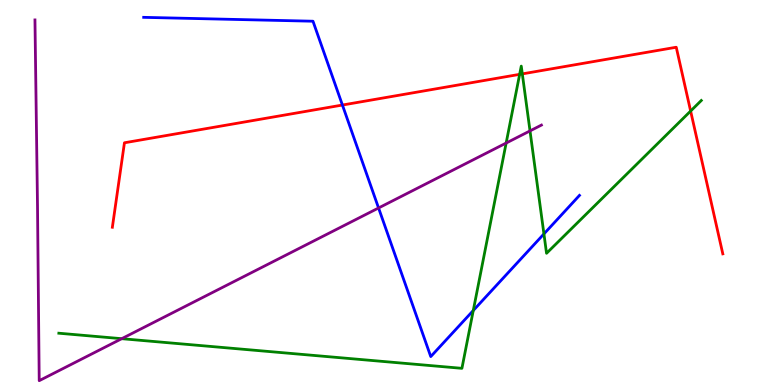[{'lines': ['blue', 'red'], 'intersections': [{'x': 4.42, 'y': 7.27}]}, {'lines': ['green', 'red'], 'intersections': [{'x': 6.71, 'y': 8.07}, {'x': 6.74, 'y': 8.08}, {'x': 8.91, 'y': 7.12}]}, {'lines': ['purple', 'red'], 'intersections': []}, {'lines': ['blue', 'green'], 'intersections': [{'x': 6.11, 'y': 1.94}, {'x': 7.02, 'y': 3.92}]}, {'lines': ['blue', 'purple'], 'intersections': [{'x': 4.88, 'y': 4.6}]}, {'lines': ['green', 'purple'], 'intersections': [{'x': 1.57, 'y': 1.2}, {'x': 6.53, 'y': 6.28}, {'x': 6.84, 'y': 6.6}]}]